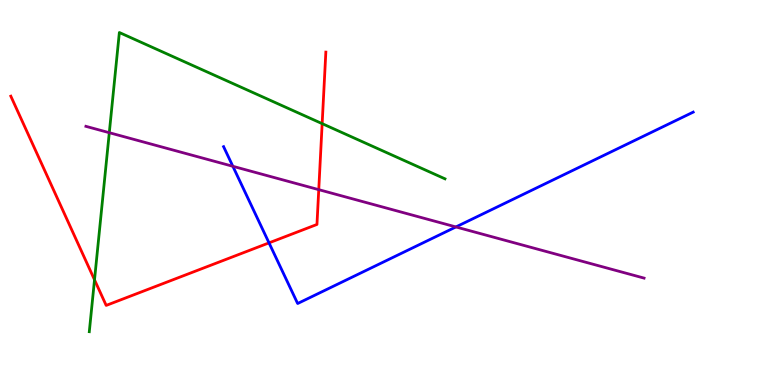[{'lines': ['blue', 'red'], 'intersections': [{'x': 3.47, 'y': 3.69}]}, {'lines': ['green', 'red'], 'intersections': [{'x': 1.22, 'y': 2.73}, {'x': 4.16, 'y': 6.79}]}, {'lines': ['purple', 'red'], 'intersections': [{'x': 4.11, 'y': 5.07}]}, {'lines': ['blue', 'green'], 'intersections': []}, {'lines': ['blue', 'purple'], 'intersections': [{'x': 3.0, 'y': 5.68}, {'x': 5.88, 'y': 4.11}]}, {'lines': ['green', 'purple'], 'intersections': [{'x': 1.41, 'y': 6.55}]}]